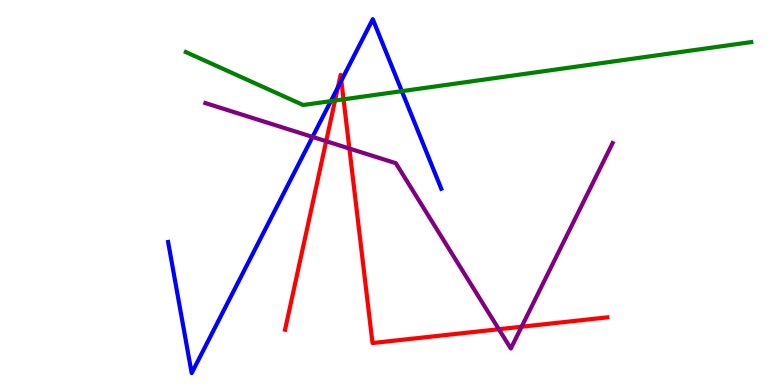[{'lines': ['blue', 'red'], 'intersections': [{'x': 4.36, 'y': 7.73}, {'x': 4.4, 'y': 7.9}]}, {'lines': ['green', 'red'], 'intersections': [{'x': 4.32, 'y': 7.39}, {'x': 4.43, 'y': 7.42}]}, {'lines': ['purple', 'red'], 'intersections': [{'x': 4.21, 'y': 6.33}, {'x': 4.51, 'y': 6.14}, {'x': 6.44, 'y': 1.45}, {'x': 6.73, 'y': 1.51}]}, {'lines': ['blue', 'green'], 'intersections': [{'x': 4.27, 'y': 7.37}, {'x': 5.19, 'y': 7.63}]}, {'lines': ['blue', 'purple'], 'intersections': [{'x': 4.03, 'y': 6.44}]}, {'lines': ['green', 'purple'], 'intersections': []}]